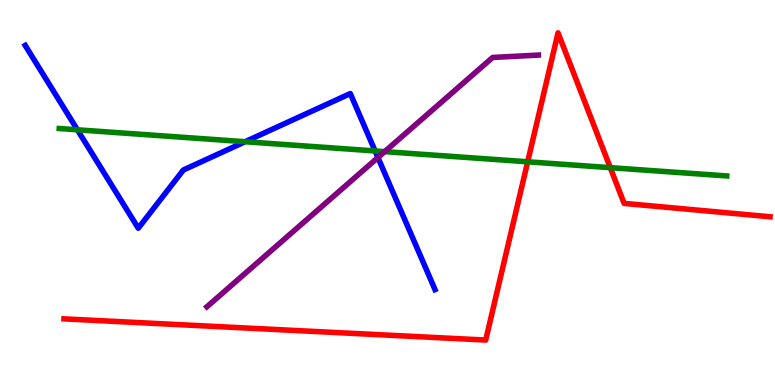[{'lines': ['blue', 'red'], 'intersections': []}, {'lines': ['green', 'red'], 'intersections': [{'x': 6.81, 'y': 5.8}, {'x': 7.87, 'y': 5.65}]}, {'lines': ['purple', 'red'], 'intersections': []}, {'lines': ['blue', 'green'], 'intersections': [{'x': 0.999, 'y': 6.63}, {'x': 3.16, 'y': 6.32}, {'x': 4.84, 'y': 6.08}]}, {'lines': ['blue', 'purple'], 'intersections': [{'x': 4.88, 'y': 5.91}]}, {'lines': ['green', 'purple'], 'intersections': [{'x': 4.96, 'y': 6.06}]}]